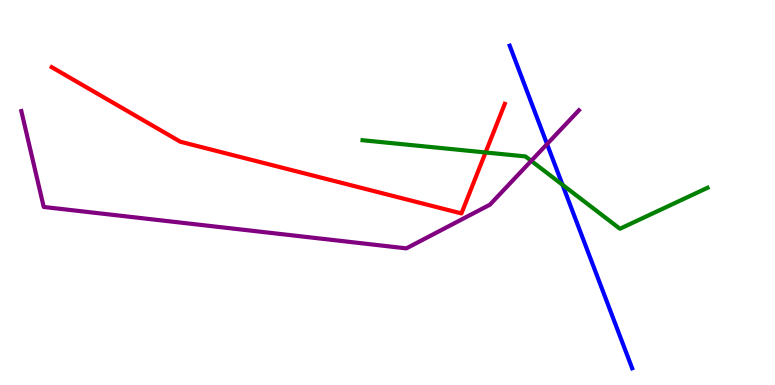[{'lines': ['blue', 'red'], 'intersections': []}, {'lines': ['green', 'red'], 'intersections': [{'x': 6.27, 'y': 6.04}]}, {'lines': ['purple', 'red'], 'intersections': []}, {'lines': ['blue', 'green'], 'intersections': [{'x': 7.26, 'y': 5.2}]}, {'lines': ['blue', 'purple'], 'intersections': [{'x': 7.06, 'y': 6.26}]}, {'lines': ['green', 'purple'], 'intersections': [{'x': 6.85, 'y': 5.82}]}]